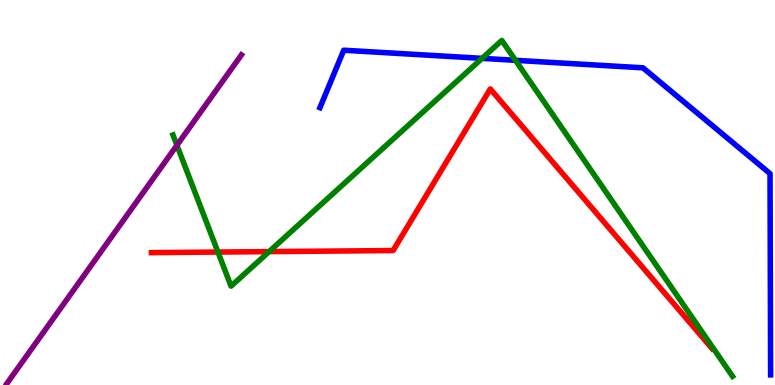[{'lines': ['blue', 'red'], 'intersections': []}, {'lines': ['green', 'red'], 'intersections': [{'x': 2.81, 'y': 3.45}, {'x': 3.47, 'y': 3.46}]}, {'lines': ['purple', 'red'], 'intersections': []}, {'lines': ['blue', 'green'], 'intersections': [{'x': 6.22, 'y': 8.48}, {'x': 6.65, 'y': 8.43}]}, {'lines': ['blue', 'purple'], 'intersections': []}, {'lines': ['green', 'purple'], 'intersections': [{'x': 2.28, 'y': 6.23}]}]